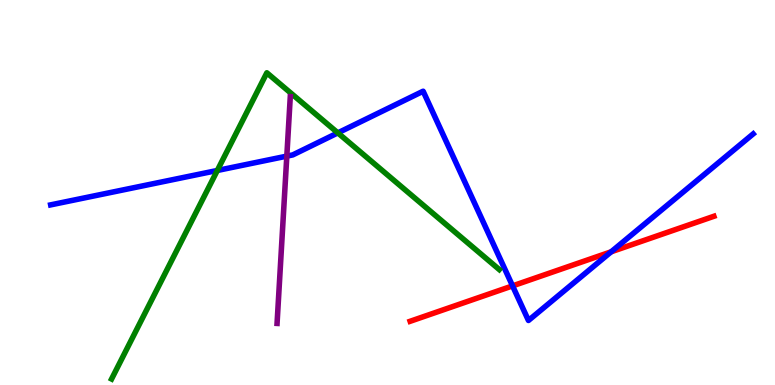[{'lines': ['blue', 'red'], 'intersections': [{'x': 6.61, 'y': 2.57}, {'x': 7.89, 'y': 3.46}]}, {'lines': ['green', 'red'], 'intersections': []}, {'lines': ['purple', 'red'], 'intersections': []}, {'lines': ['blue', 'green'], 'intersections': [{'x': 2.8, 'y': 5.57}, {'x': 4.36, 'y': 6.55}]}, {'lines': ['blue', 'purple'], 'intersections': [{'x': 3.7, 'y': 5.94}]}, {'lines': ['green', 'purple'], 'intersections': []}]